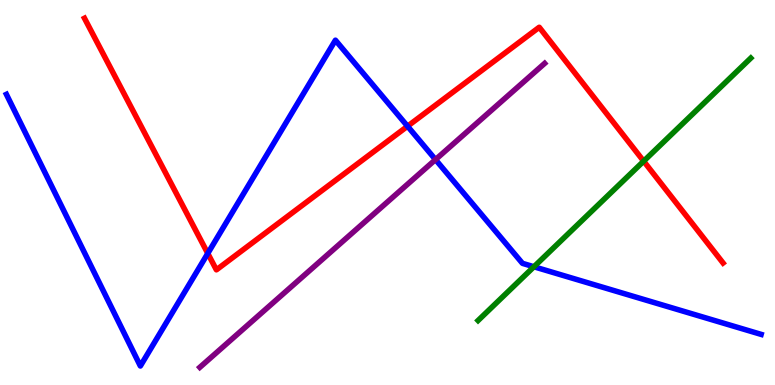[{'lines': ['blue', 'red'], 'intersections': [{'x': 2.68, 'y': 3.42}, {'x': 5.26, 'y': 6.72}]}, {'lines': ['green', 'red'], 'intersections': [{'x': 8.31, 'y': 5.81}]}, {'lines': ['purple', 'red'], 'intersections': []}, {'lines': ['blue', 'green'], 'intersections': [{'x': 6.89, 'y': 3.07}]}, {'lines': ['blue', 'purple'], 'intersections': [{'x': 5.62, 'y': 5.85}]}, {'lines': ['green', 'purple'], 'intersections': []}]